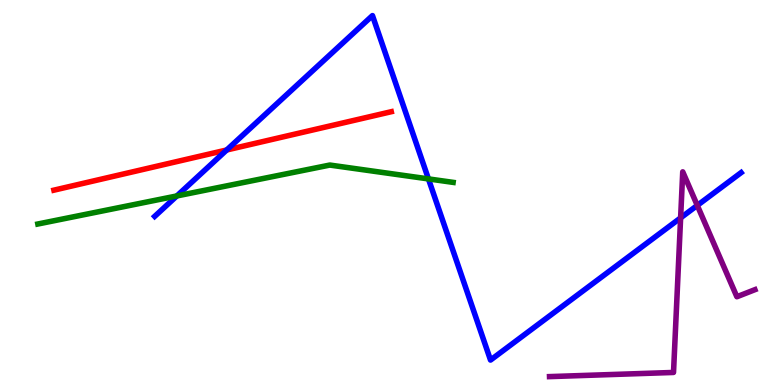[{'lines': ['blue', 'red'], 'intersections': [{'x': 2.93, 'y': 6.1}]}, {'lines': ['green', 'red'], 'intersections': []}, {'lines': ['purple', 'red'], 'intersections': []}, {'lines': ['blue', 'green'], 'intersections': [{'x': 2.28, 'y': 4.91}, {'x': 5.53, 'y': 5.35}]}, {'lines': ['blue', 'purple'], 'intersections': [{'x': 8.78, 'y': 4.34}, {'x': 9.0, 'y': 4.66}]}, {'lines': ['green', 'purple'], 'intersections': []}]